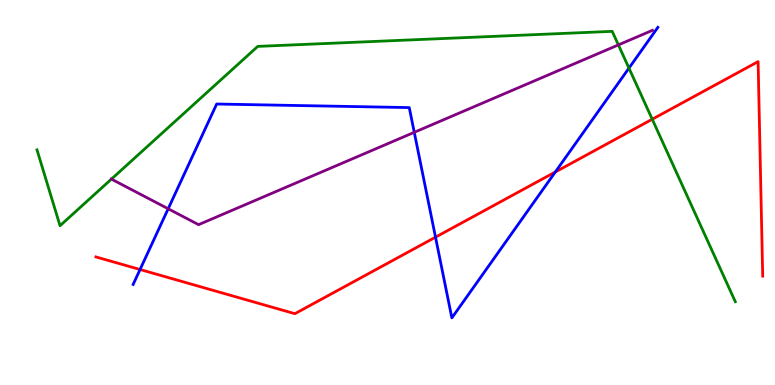[{'lines': ['blue', 'red'], 'intersections': [{'x': 1.81, 'y': 3.0}, {'x': 5.62, 'y': 3.84}, {'x': 7.17, 'y': 5.53}]}, {'lines': ['green', 'red'], 'intersections': [{'x': 8.42, 'y': 6.9}]}, {'lines': ['purple', 'red'], 'intersections': []}, {'lines': ['blue', 'green'], 'intersections': [{'x': 8.12, 'y': 8.23}]}, {'lines': ['blue', 'purple'], 'intersections': [{'x': 2.17, 'y': 4.58}, {'x': 5.35, 'y': 6.56}]}, {'lines': ['green', 'purple'], 'intersections': [{'x': 1.44, 'y': 5.35}, {'x': 7.98, 'y': 8.83}]}]